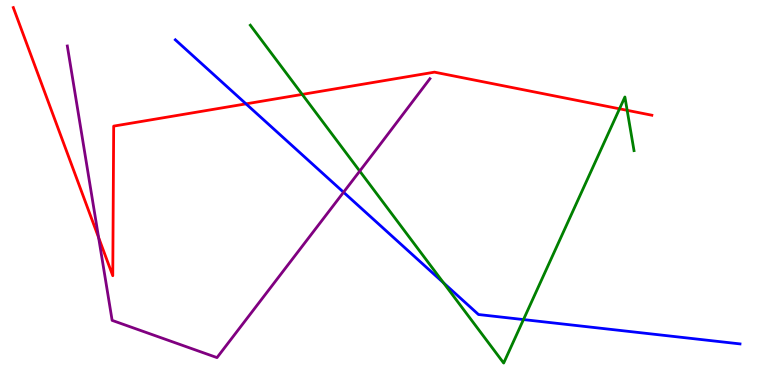[{'lines': ['blue', 'red'], 'intersections': [{'x': 3.17, 'y': 7.3}]}, {'lines': ['green', 'red'], 'intersections': [{'x': 3.9, 'y': 7.55}, {'x': 7.99, 'y': 7.17}, {'x': 8.09, 'y': 7.13}]}, {'lines': ['purple', 'red'], 'intersections': [{'x': 1.27, 'y': 3.83}]}, {'lines': ['blue', 'green'], 'intersections': [{'x': 5.72, 'y': 2.65}, {'x': 6.75, 'y': 1.7}]}, {'lines': ['blue', 'purple'], 'intersections': [{'x': 4.43, 'y': 5.01}]}, {'lines': ['green', 'purple'], 'intersections': [{'x': 4.64, 'y': 5.56}]}]